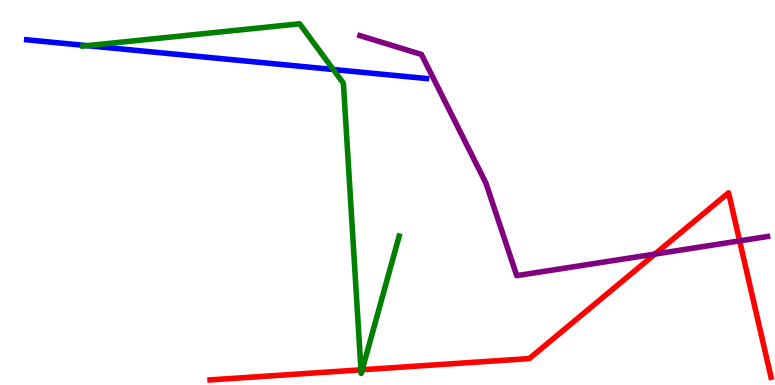[{'lines': ['blue', 'red'], 'intersections': []}, {'lines': ['green', 'red'], 'intersections': [{'x': 4.66, 'y': 0.394}, {'x': 4.67, 'y': 0.396}]}, {'lines': ['purple', 'red'], 'intersections': [{'x': 8.45, 'y': 3.4}, {'x': 9.54, 'y': 3.74}]}, {'lines': ['blue', 'green'], 'intersections': [{'x': 1.13, 'y': 8.81}, {'x': 4.3, 'y': 8.19}]}, {'lines': ['blue', 'purple'], 'intersections': []}, {'lines': ['green', 'purple'], 'intersections': []}]